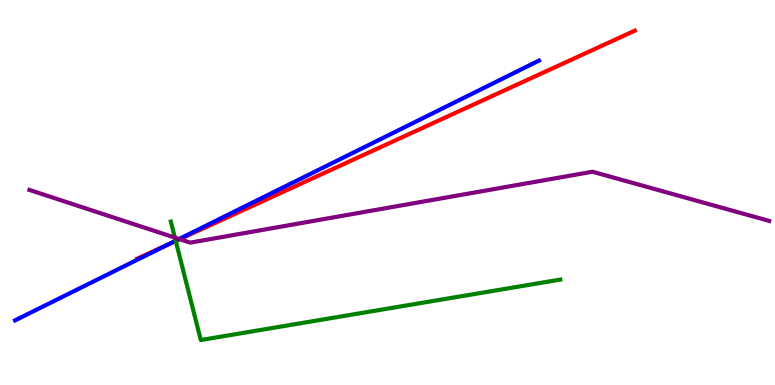[{'lines': ['blue', 'red'], 'intersections': [{'x': 2.16, 'y': 3.64}]}, {'lines': ['green', 'red'], 'intersections': [{'x': 2.27, 'y': 3.74}]}, {'lines': ['purple', 'red'], 'intersections': [{'x': 2.32, 'y': 3.79}]}, {'lines': ['blue', 'green'], 'intersections': [{'x': 2.27, 'y': 3.75}]}, {'lines': ['blue', 'purple'], 'intersections': [{'x': 2.31, 'y': 3.79}]}, {'lines': ['green', 'purple'], 'intersections': [{'x': 2.26, 'y': 3.83}]}]